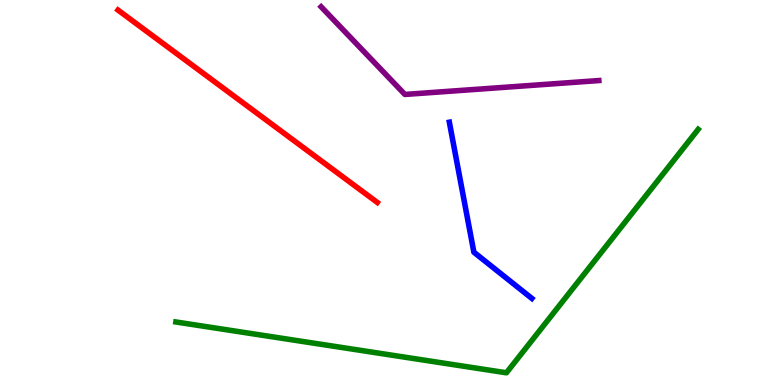[{'lines': ['blue', 'red'], 'intersections': []}, {'lines': ['green', 'red'], 'intersections': []}, {'lines': ['purple', 'red'], 'intersections': []}, {'lines': ['blue', 'green'], 'intersections': []}, {'lines': ['blue', 'purple'], 'intersections': []}, {'lines': ['green', 'purple'], 'intersections': []}]